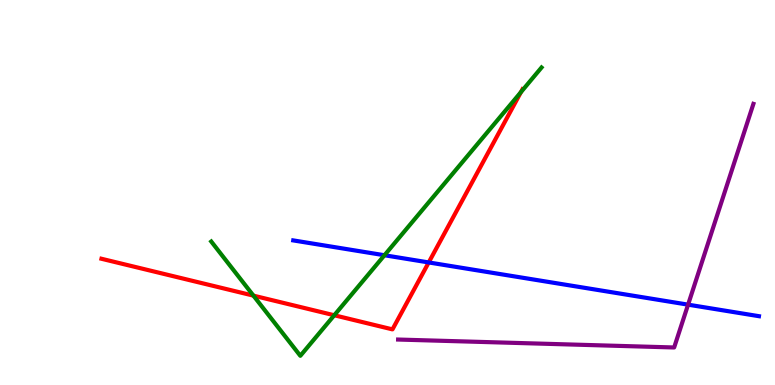[{'lines': ['blue', 'red'], 'intersections': [{'x': 5.53, 'y': 3.18}]}, {'lines': ['green', 'red'], 'intersections': [{'x': 3.27, 'y': 2.32}, {'x': 4.31, 'y': 1.81}, {'x': 6.72, 'y': 7.61}]}, {'lines': ['purple', 'red'], 'intersections': []}, {'lines': ['blue', 'green'], 'intersections': [{'x': 4.96, 'y': 3.37}]}, {'lines': ['blue', 'purple'], 'intersections': [{'x': 8.88, 'y': 2.09}]}, {'lines': ['green', 'purple'], 'intersections': []}]